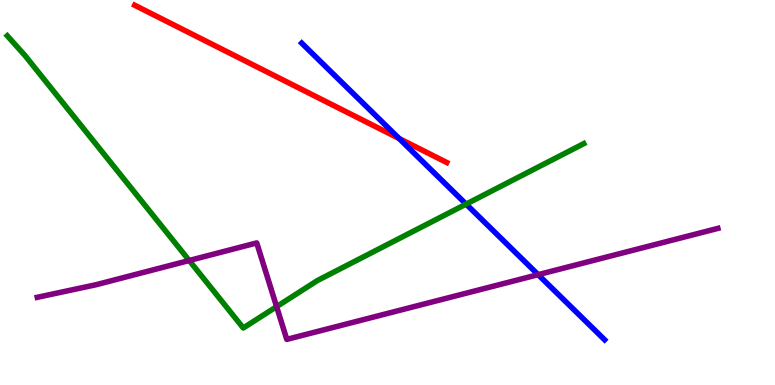[{'lines': ['blue', 'red'], 'intersections': [{'x': 5.15, 'y': 6.4}]}, {'lines': ['green', 'red'], 'intersections': []}, {'lines': ['purple', 'red'], 'intersections': []}, {'lines': ['blue', 'green'], 'intersections': [{'x': 6.01, 'y': 4.7}]}, {'lines': ['blue', 'purple'], 'intersections': [{'x': 6.94, 'y': 2.87}]}, {'lines': ['green', 'purple'], 'intersections': [{'x': 2.44, 'y': 3.23}, {'x': 3.57, 'y': 2.03}]}]